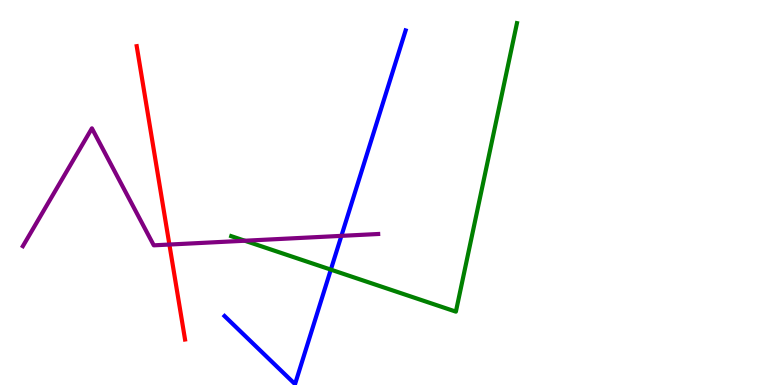[{'lines': ['blue', 'red'], 'intersections': []}, {'lines': ['green', 'red'], 'intersections': []}, {'lines': ['purple', 'red'], 'intersections': [{'x': 2.19, 'y': 3.65}]}, {'lines': ['blue', 'green'], 'intersections': [{'x': 4.27, 'y': 3.0}]}, {'lines': ['blue', 'purple'], 'intersections': [{'x': 4.41, 'y': 3.87}]}, {'lines': ['green', 'purple'], 'intersections': [{'x': 3.16, 'y': 3.75}]}]